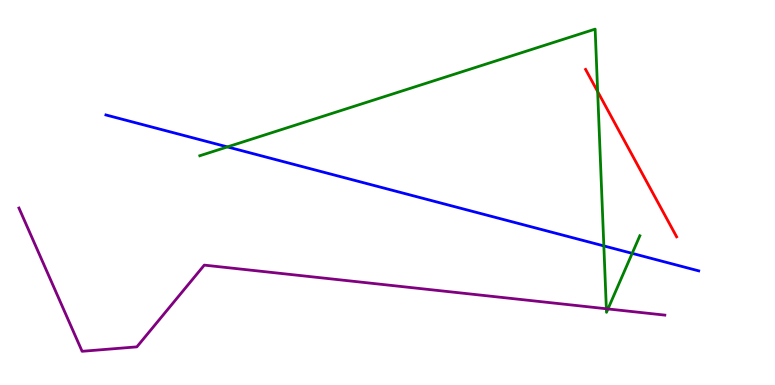[{'lines': ['blue', 'red'], 'intersections': []}, {'lines': ['green', 'red'], 'intersections': [{'x': 7.71, 'y': 7.62}]}, {'lines': ['purple', 'red'], 'intersections': []}, {'lines': ['blue', 'green'], 'intersections': [{'x': 2.93, 'y': 6.18}, {'x': 7.79, 'y': 3.61}, {'x': 8.16, 'y': 3.42}]}, {'lines': ['blue', 'purple'], 'intersections': []}, {'lines': ['green', 'purple'], 'intersections': [{'x': 7.82, 'y': 1.98}, {'x': 7.84, 'y': 1.98}]}]